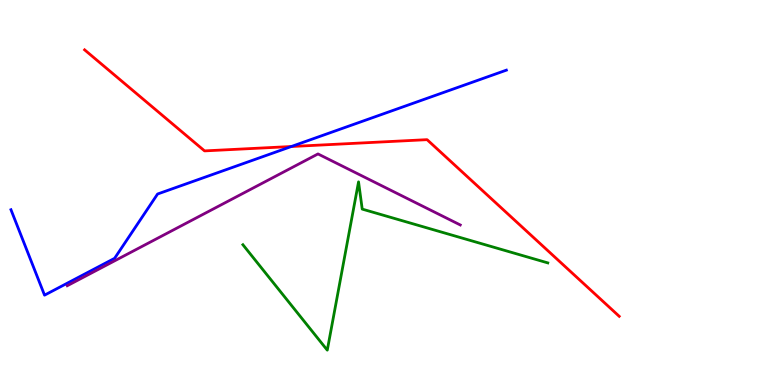[{'lines': ['blue', 'red'], 'intersections': [{'x': 3.76, 'y': 6.19}]}, {'lines': ['green', 'red'], 'intersections': []}, {'lines': ['purple', 'red'], 'intersections': []}, {'lines': ['blue', 'green'], 'intersections': []}, {'lines': ['blue', 'purple'], 'intersections': []}, {'lines': ['green', 'purple'], 'intersections': []}]